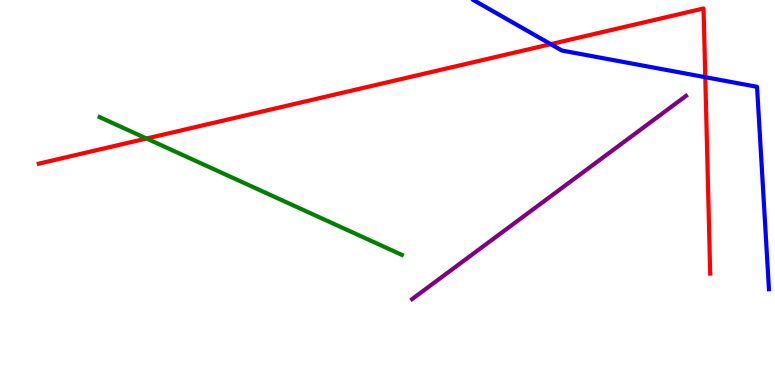[{'lines': ['blue', 'red'], 'intersections': [{'x': 7.11, 'y': 8.85}, {'x': 9.1, 'y': 8.0}]}, {'lines': ['green', 'red'], 'intersections': [{'x': 1.89, 'y': 6.4}]}, {'lines': ['purple', 'red'], 'intersections': []}, {'lines': ['blue', 'green'], 'intersections': []}, {'lines': ['blue', 'purple'], 'intersections': []}, {'lines': ['green', 'purple'], 'intersections': []}]